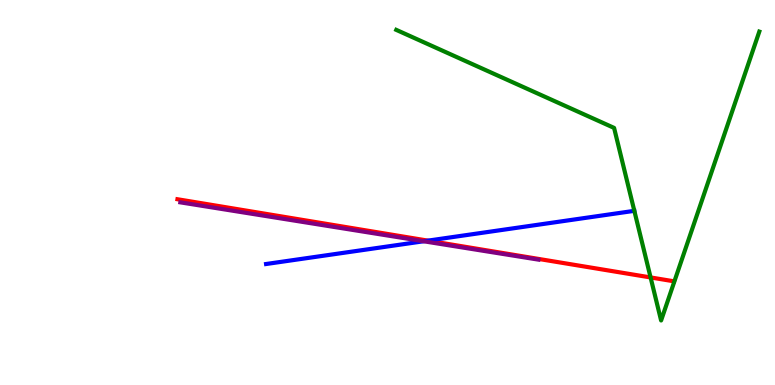[{'lines': ['blue', 'red'], 'intersections': [{'x': 5.52, 'y': 3.75}]}, {'lines': ['green', 'red'], 'intersections': [{'x': 8.39, 'y': 2.79}]}, {'lines': ['purple', 'red'], 'intersections': []}, {'lines': ['blue', 'green'], 'intersections': []}, {'lines': ['blue', 'purple'], 'intersections': [{'x': 5.47, 'y': 3.73}]}, {'lines': ['green', 'purple'], 'intersections': []}]